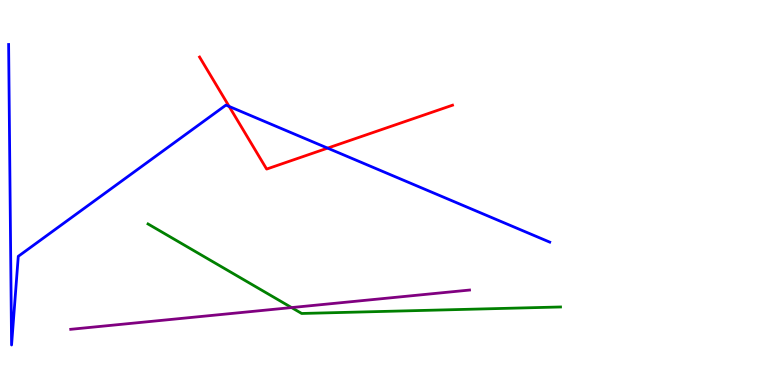[{'lines': ['blue', 'red'], 'intersections': [{'x': 2.96, 'y': 7.24}, {'x': 4.23, 'y': 6.15}]}, {'lines': ['green', 'red'], 'intersections': []}, {'lines': ['purple', 'red'], 'intersections': []}, {'lines': ['blue', 'green'], 'intersections': []}, {'lines': ['blue', 'purple'], 'intersections': []}, {'lines': ['green', 'purple'], 'intersections': [{'x': 3.76, 'y': 2.01}]}]